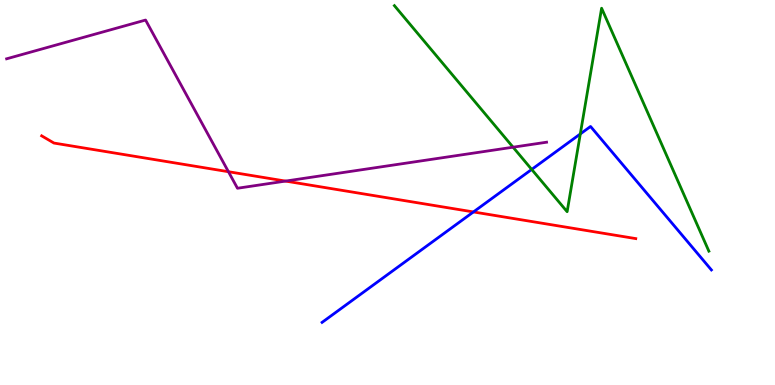[{'lines': ['blue', 'red'], 'intersections': [{'x': 6.11, 'y': 4.5}]}, {'lines': ['green', 'red'], 'intersections': []}, {'lines': ['purple', 'red'], 'intersections': [{'x': 2.95, 'y': 5.54}, {'x': 3.68, 'y': 5.3}]}, {'lines': ['blue', 'green'], 'intersections': [{'x': 6.86, 'y': 5.6}, {'x': 7.49, 'y': 6.52}]}, {'lines': ['blue', 'purple'], 'intersections': []}, {'lines': ['green', 'purple'], 'intersections': [{'x': 6.62, 'y': 6.18}]}]